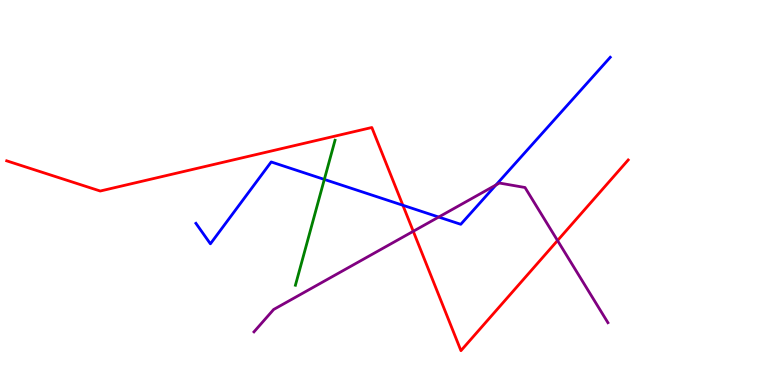[{'lines': ['blue', 'red'], 'intersections': [{'x': 5.2, 'y': 4.67}]}, {'lines': ['green', 'red'], 'intersections': []}, {'lines': ['purple', 'red'], 'intersections': [{'x': 5.33, 'y': 3.99}, {'x': 7.19, 'y': 3.75}]}, {'lines': ['blue', 'green'], 'intersections': [{'x': 4.18, 'y': 5.34}]}, {'lines': ['blue', 'purple'], 'intersections': [{'x': 5.66, 'y': 4.36}, {'x': 6.4, 'y': 5.2}]}, {'lines': ['green', 'purple'], 'intersections': []}]